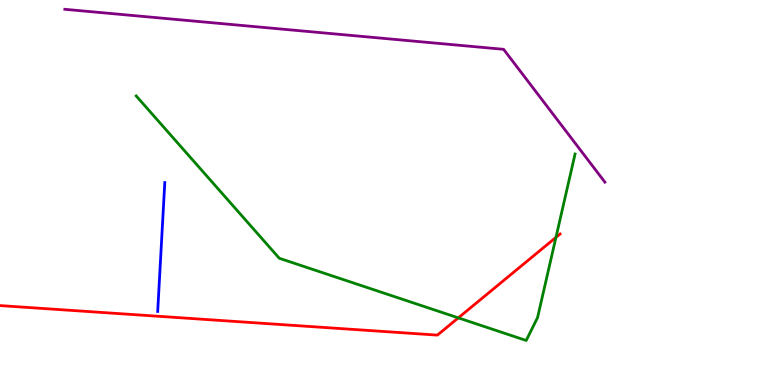[{'lines': ['blue', 'red'], 'intersections': []}, {'lines': ['green', 'red'], 'intersections': [{'x': 5.91, 'y': 1.74}, {'x': 7.17, 'y': 3.83}]}, {'lines': ['purple', 'red'], 'intersections': []}, {'lines': ['blue', 'green'], 'intersections': []}, {'lines': ['blue', 'purple'], 'intersections': []}, {'lines': ['green', 'purple'], 'intersections': []}]